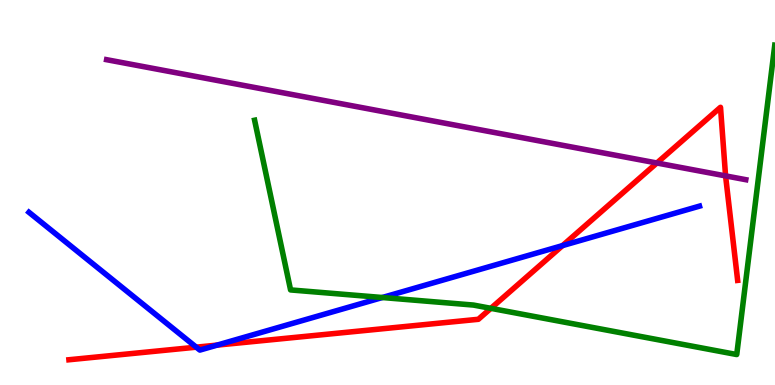[{'lines': ['blue', 'red'], 'intersections': [{'x': 2.53, 'y': 0.982}, {'x': 2.8, 'y': 1.04}, {'x': 7.26, 'y': 3.62}]}, {'lines': ['green', 'red'], 'intersections': [{'x': 6.33, 'y': 1.99}]}, {'lines': ['purple', 'red'], 'intersections': [{'x': 8.48, 'y': 5.77}, {'x': 9.36, 'y': 5.43}]}, {'lines': ['blue', 'green'], 'intersections': [{'x': 4.93, 'y': 2.27}]}, {'lines': ['blue', 'purple'], 'intersections': []}, {'lines': ['green', 'purple'], 'intersections': []}]